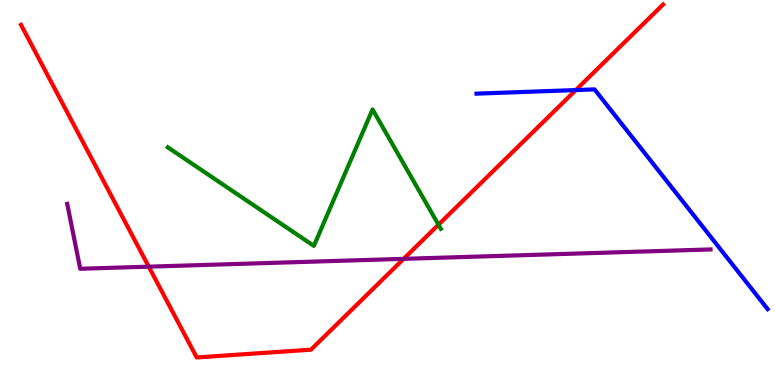[{'lines': ['blue', 'red'], 'intersections': [{'x': 7.43, 'y': 7.66}]}, {'lines': ['green', 'red'], 'intersections': [{'x': 5.66, 'y': 4.16}]}, {'lines': ['purple', 'red'], 'intersections': [{'x': 1.92, 'y': 3.07}, {'x': 5.21, 'y': 3.28}]}, {'lines': ['blue', 'green'], 'intersections': []}, {'lines': ['blue', 'purple'], 'intersections': []}, {'lines': ['green', 'purple'], 'intersections': []}]